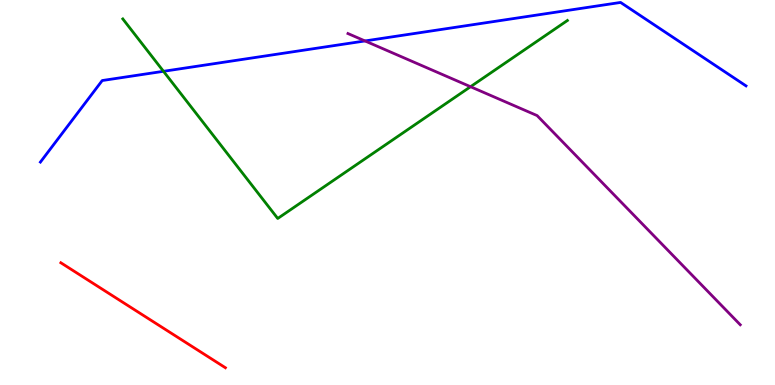[{'lines': ['blue', 'red'], 'intersections': []}, {'lines': ['green', 'red'], 'intersections': []}, {'lines': ['purple', 'red'], 'intersections': []}, {'lines': ['blue', 'green'], 'intersections': [{'x': 2.11, 'y': 8.15}]}, {'lines': ['blue', 'purple'], 'intersections': [{'x': 4.71, 'y': 8.94}]}, {'lines': ['green', 'purple'], 'intersections': [{'x': 6.07, 'y': 7.75}]}]